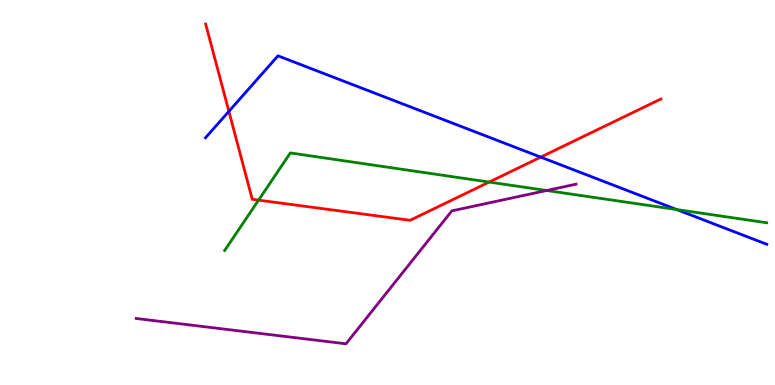[{'lines': ['blue', 'red'], 'intersections': [{'x': 2.95, 'y': 7.11}, {'x': 6.98, 'y': 5.92}]}, {'lines': ['green', 'red'], 'intersections': [{'x': 3.34, 'y': 4.8}, {'x': 6.31, 'y': 5.27}]}, {'lines': ['purple', 'red'], 'intersections': []}, {'lines': ['blue', 'green'], 'intersections': [{'x': 8.73, 'y': 4.56}]}, {'lines': ['blue', 'purple'], 'intersections': []}, {'lines': ['green', 'purple'], 'intersections': [{'x': 7.05, 'y': 5.05}]}]